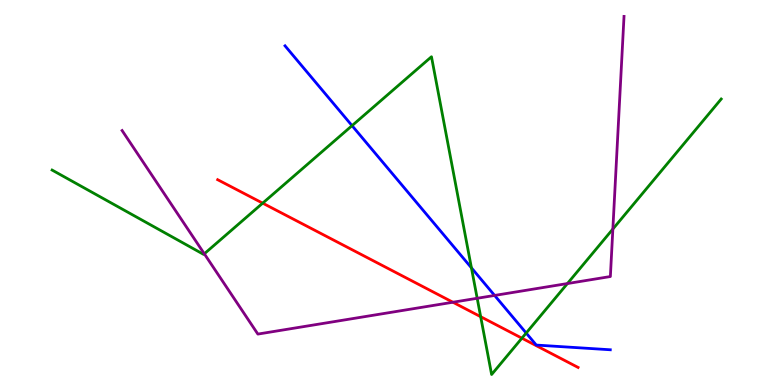[{'lines': ['blue', 'red'], 'intersections': []}, {'lines': ['green', 'red'], 'intersections': [{'x': 3.39, 'y': 4.72}, {'x': 6.2, 'y': 1.77}, {'x': 6.73, 'y': 1.22}]}, {'lines': ['purple', 'red'], 'intersections': [{'x': 5.84, 'y': 2.15}]}, {'lines': ['blue', 'green'], 'intersections': [{'x': 4.54, 'y': 6.74}, {'x': 6.08, 'y': 3.04}, {'x': 6.79, 'y': 1.35}]}, {'lines': ['blue', 'purple'], 'intersections': [{'x': 6.38, 'y': 2.33}]}, {'lines': ['green', 'purple'], 'intersections': [{'x': 2.64, 'y': 3.41}, {'x': 6.16, 'y': 2.25}, {'x': 7.32, 'y': 2.64}, {'x': 7.91, 'y': 4.05}]}]